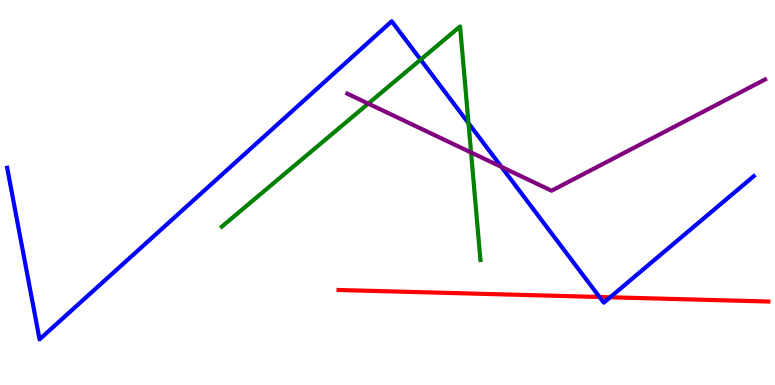[{'lines': ['blue', 'red'], 'intersections': [{'x': 7.74, 'y': 2.29}, {'x': 7.87, 'y': 2.28}]}, {'lines': ['green', 'red'], 'intersections': []}, {'lines': ['purple', 'red'], 'intersections': []}, {'lines': ['blue', 'green'], 'intersections': [{'x': 5.43, 'y': 8.45}, {'x': 6.05, 'y': 6.8}]}, {'lines': ['blue', 'purple'], 'intersections': [{'x': 6.47, 'y': 5.66}]}, {'lines': ['green', 'purple'], 'intersections': [{'x': 4.75, 'y': 7.31}, {'x': 6.08, 'y': 6.04}]}]